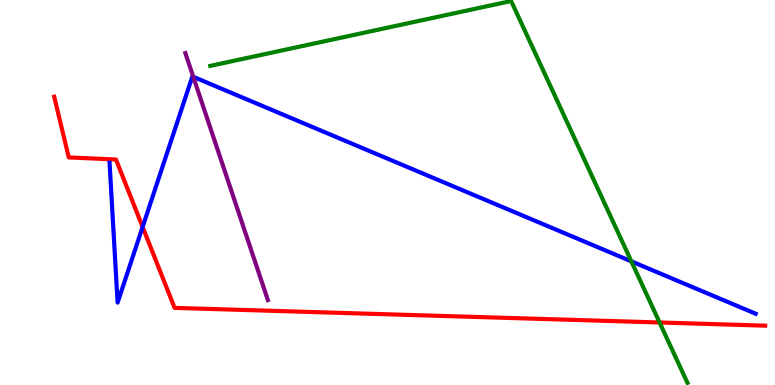[{'lines': ['blue', 'red'], 'intersections': [{'x': 1.84, 'y': 4.11}]}, {'lines': ['green', 'red'], 'intersections': [{'x': 8.51, 'y': 1.62}]}, {'lines': ['purple', 'red'], 'intersections': []}, {'lines': ['blue', 'green'], 'intersections': [{'x': 8.15, 'y': 3.21}]}, {'lines': ['blue', 'purple'], 'intersections': [{'x': 2.49, 'y': 8.0}]}, {'lines': ['green', 'purple'], 'intersections': []}]